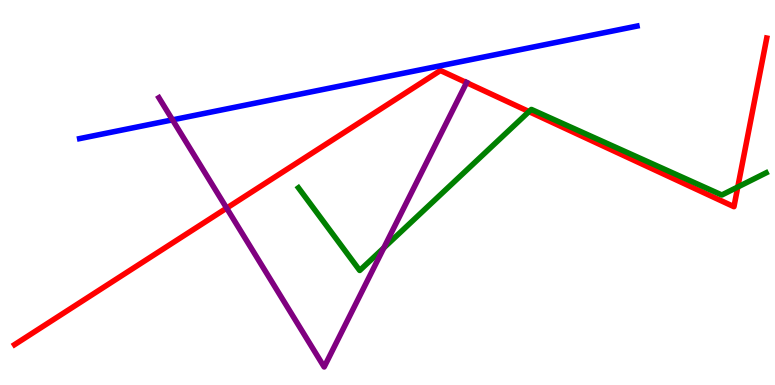[{'lines': ['blue', 'red'], 'intersections': []}, {'lines': ['green', 'red'], 'intersections': [{'x': 6.83, 'y': 7.1}, {'x': 9.52, 'y': 5.14}]}, {'lines': ['purple', 'red'], 'intersections': [{'x': 2.92, 'y': 4.59}, {'x': 6.02, 'y': 7.85}]}, {'lines': ['blue', 'green'], 'intersections': []}, {'lines': ['blue', 'purple'], 'intersections': [{'x': 2.23, 'y': 6.89}]}, {'lines': ['green', 'purple'], 'intersections': [{'x': 4.95, 'y': 3.56}]}]